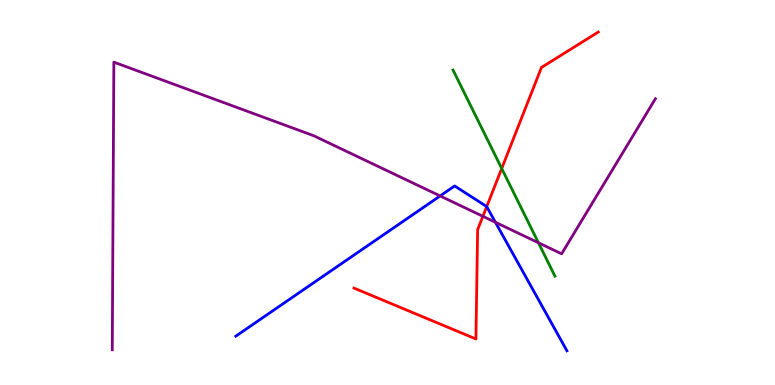[{'lines': ['blue', 'red'], 'intersections': [{'x': 6.28, 'y': 4.63}]}, {'lines': ['green', 'red'], 'intersections': [{'x': 6.47, 'y': 5.62}]}, {'lines': ['purple', 'red'], 'intersections': [{'x': 6.23, 'y': 4.38}]}, {'lines': ['blue', 'green'], 'intersections': []}, {'lines': ['blue', 'purple'], 'intersections': [{'x': 5.68, 'y': 4.91}, {'x': 6.39, 'y': 4.23}]}, {'lines': ['green', 'purple'], 'intersections': [{'x': 6.95, 'y': 3.69}]}]